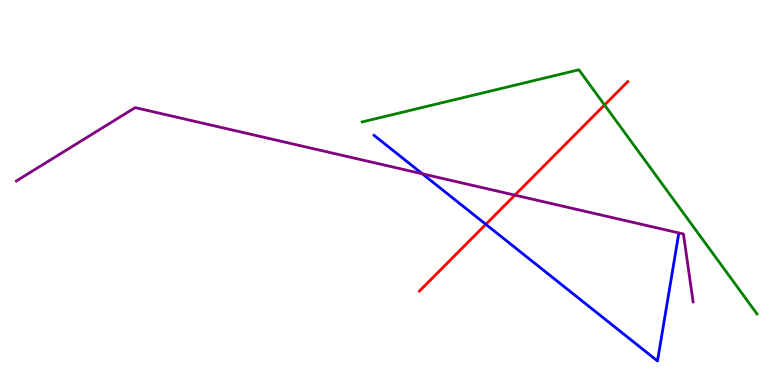[{'lines': ['blue', 'red'], 'intersections': [{'x': 6.27, 'y': 4.17}]}, {'lines': ['green', 'red'], 'intersections': [{'x': 7.8, 'y': 7.27}]}, {'lines': ['purple', 'red'], 'intersections': [{'x': 6.64, 'y': 4.93}]}, {'lines': ['blue', 'green'], 'intersections': []}, {'lines': ['blue', 'purple'], 'intersections': [{'x': 5.45, 'y': 5.49}]}, {'lines': ['green', 'purple'], 'intersections': []}]